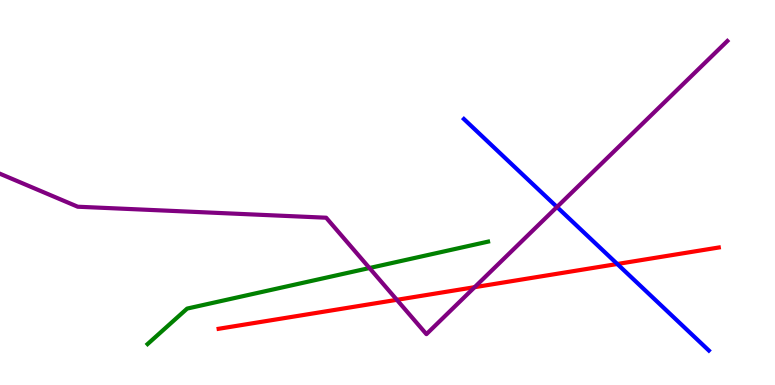[{'lines': ['blue', 'red'], 'intersections': [{'x': 7.97, 'y': 3.14}]}, {'lines': ['green', 'red'], 'intersections': []}, {'lines': ['purple', 'red'], 'intersections': [{'x': 5.12, 'y': 2.21}, {'x': 6.12, 'y': 2.54}]}, {'lines': ['blue', 'green'], 'intersections': []}, {'lines': ['blue', 'purple'], 'intersections': [{'x': 7.19, 'y': 4.62}]}, {'lines': ['green', 'purple'], 'intersections': [{'x': 4.77, 'y': 3.04}]}]